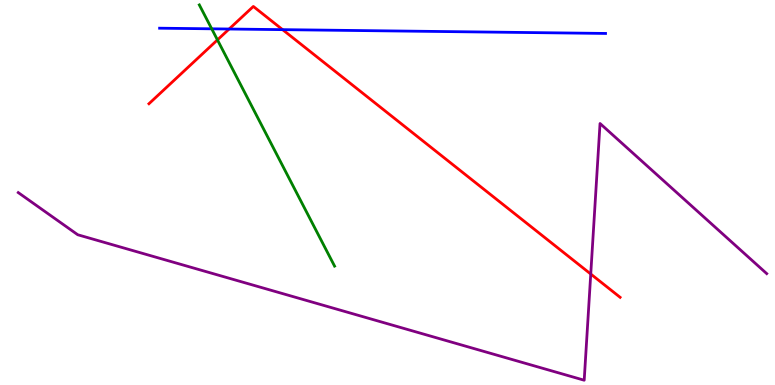[{'lines': ['blue', 'red'], 'intersections': [{'x': 2.96, 'y': 9.25}, {'x': 3.65, 'y': 9.23}]}, {'lines': ['green', 'red'], 'intersections': [{'x': 2.81, 'y': 8.96}]}, {'lines': ['purple', 'red'], 'intersections': [{'x': 7.62, 'y': 2.88}]}, {'lines': ['blue', 'green'], 'intersections': [{'x': 2.73, 'y': 9.25}]}, {'lines': ['blue', 'purple'], 'intersections': []}, {'lines': ['green', 'purple'], 'intersections': []}]